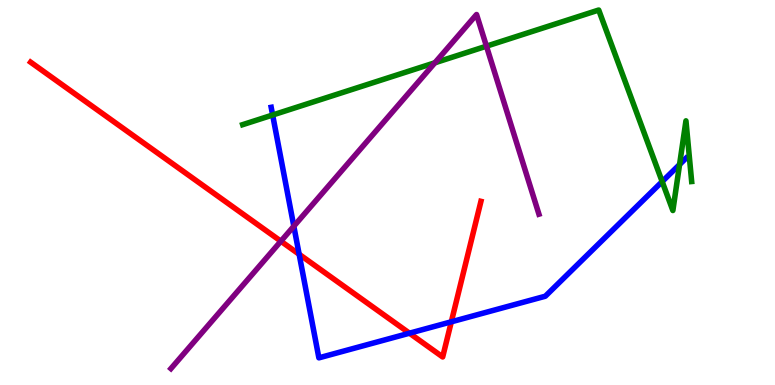[{'lines': ['blue', 'red'], 'intersections': [{'x': 3.86, 'y': 3.4}, {'x': 5.28, 'y': 1.35}, {'x': 5.82, 'y': 1.64}]}, {'lines': ['green', 'red'], 'intersections': []}, {'lines': ['purple', 'red'], 'intersections': [{'x': 3.62, 'y': 3.73}]}, {'lines': ['blue', 'green'], 'intersections': [{'x': 3.52, 'y': 7.01}, {'x': 8.54, 'y': 5.28}, {'x': 8.77, 'y': 5.73}]}, {'lines': ['blue', 'purple'], 'intersections': [{'x': 3.79, 'y': 4.12}]}, {'lines': ['green', 'purple'], 'intersections': [{'x': 5.61, 'y': 8.37}, {'x': 6.28, 'y': 8.8}]}]